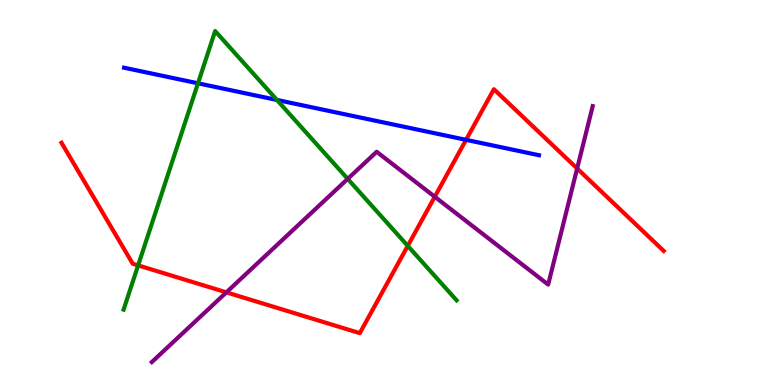[{'lines': ['blue', 'red'], 'intersections': [{'x': 6.01, 'y': 6.37}]}, {'lines': ['green', 'red'], 'intersections': [{'x': 1.78, 'y': 3.11}, {'x': 5.26, 'y': 3.61}]}, {'lines': ['purple', 'red'], 'intersections': [{'x': 2.92, 'y': 2.41}, {'x': 5.61, 'y': 4.89}, {'x': 7.45, 'y': 5.62}]}, {'lines': ['blue', 'green'], 'intersections': [{'x': 2.55, 'y': 7.84}, {'x': 3.57, 'y': 7.4}]}, {'lines': ['blue', 'purple'], 'intersections': []}, {'lines': ['green', 'purple'], 'intersections': [{'x': 4.49, 'y': 5.35}]}]